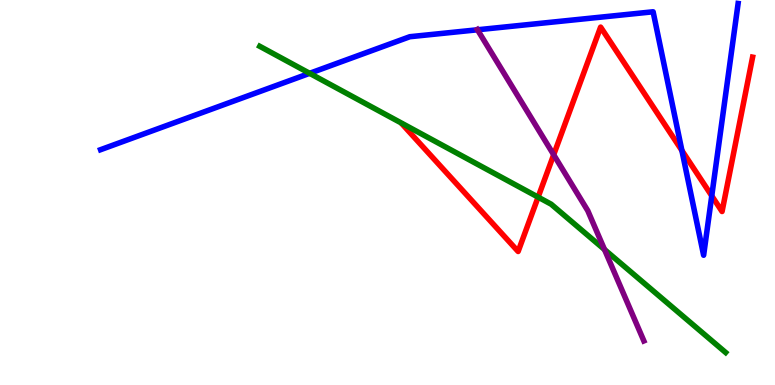[{'lines': ['blue', 'red'], 'intersections': [{'x': 8.8, 'y': 6.09}, {'x': 9.18, 'y': 4.91}]}, {'lines': ['green', 'red'], 'intersections': [{'x': 6.94, 'y': 4.88}]}, {'lines': ['purple', 'red'], 'intersections': [{'x': 7.14, 'y': 5.98}]}, {'lines': ['blue', 'green'], 'intersections': [{'x': 4.0, 'y': 8.1}]}, {'lines': ['blue', 'purple'], 'intersections': [{'x': 6.16, 'y': 9.23}]}, {'lines': ['green', 'purple'], 'intersections': [{'x': 7.8, 'y': 3.52}]}]